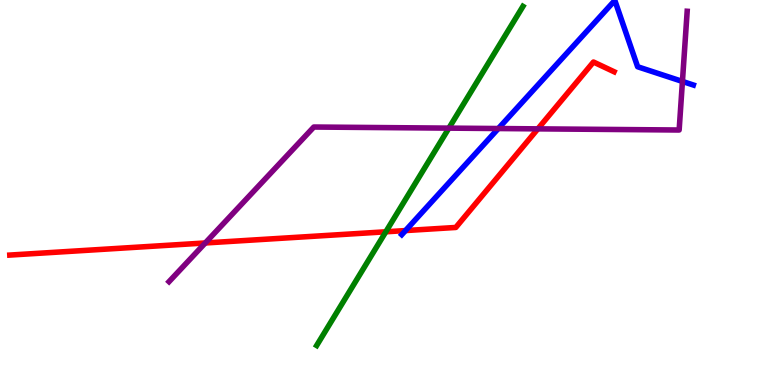[{'lines': ['blue', 'red'], 'intersections': [{'x': 5.23, 'y': 4.01}]}, {'lines': ['green', 'red'], 'intersections': [{'x': 4.98, 'y': 3.98}]}, {'lines': ['purple', 'red'], 'intersections': [{'x': 2.65, 'y': 3.69}, {'x': 6.94, 'y': 6.65}]}, {'lines': ['blue', 'green'], 'intersections': []}, {'lines': ['blue', 'purple'], 'intersections': [{'x': 6.43, 'y': 6.66}, {'x': 8.81, 'y': 7.88}]}, {'lines': ['green', 'purple'], 'intersections': [{'x': 5.79, 'y': 6.67}]}]